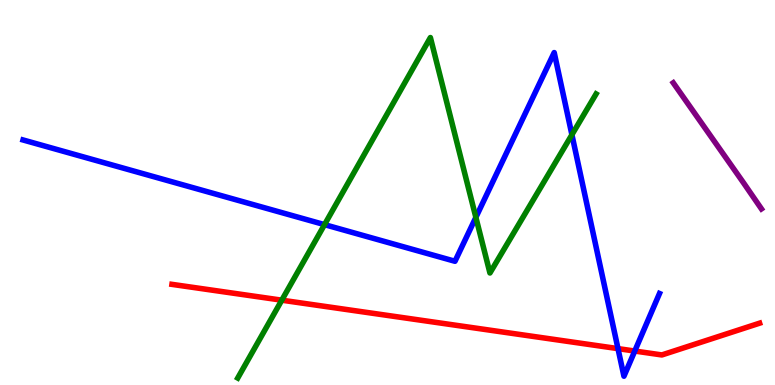[{'lines': ['blue', 'red'], 'intersections': [{'x': 7.97, 'y': 0.945}, {'x': 8.19, 'y': 0.882}]}, {'lines': ['green', 'red'], 'intersections': [{'x': 3.64, 'y': 2.2}]}, {'lines': ['purple', 'red'], 'intersections': []}, {'lines': ['blue', 'green'], 'intersections': [{'x': 4.19, 'y': 4.17}, {'x': 6.14, 'y': 4.35}, {'x': 7.38, 'y': 6.5}]}, {'lines': ['blue', 'purple'], 'intersections': []}, {'lines': ['green', 'purple'], 'intersections': []}]